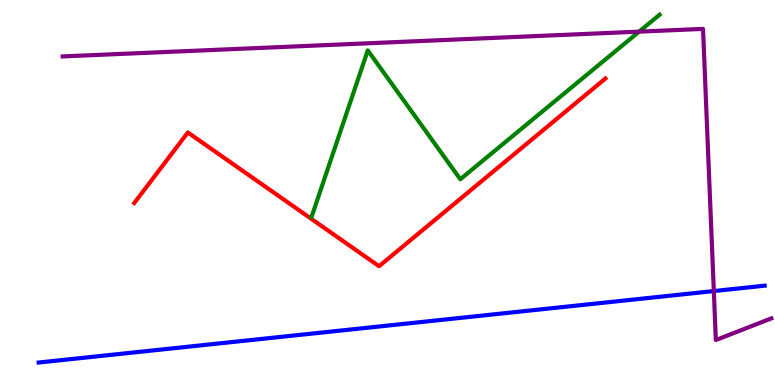[{'lines': ['blue', 'red'], 'intersections': []}, {'lines': ['green', 'red'], 'intersections': []}, {'lines': ['purple', 'red'], 'intersections': []}, {'lines': ['blue', 'green'], 'intersections': []}, {'lines': ['blue', 'purple'], 'intersections': [{'x': 9.21, 'y': 2.44}]}, {'lines': ['green', 'purple'], 'intersections': [{'x': 8.25, 'y': 9.18}]}]